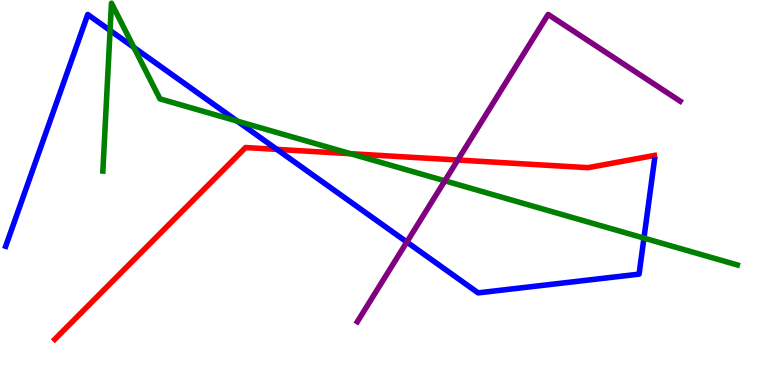[{'lines': ['blue', 'red'], 'intersections': [{'x': 3.57, 'y': 6.12}]}, {'lines': ['green', 'red'], 'intersections': [{'x': 4.52, 'y': 6.01}]}, {'lines': ['purple', 'red'], 'intersections': [{'x': 5.91, 'y': 5.84}]}, {'lines': ['blue', 'green'], 'intersections': [{'x': 1.42, 'y': 9.21}, {'x': 1.73, 'y': 8.77}, {'x': 3.06, 'y': 6.85}, {'x': 8.31, 'y': 3.82}]}, {'lines': ['blue', 'purple'], 'intersections': [{'x': 5.25, 'y': 3.71}]}, {'lines': ['green', 'purple'], 'intersections': [{'x': 5.74, 'y': 5.3}]}]